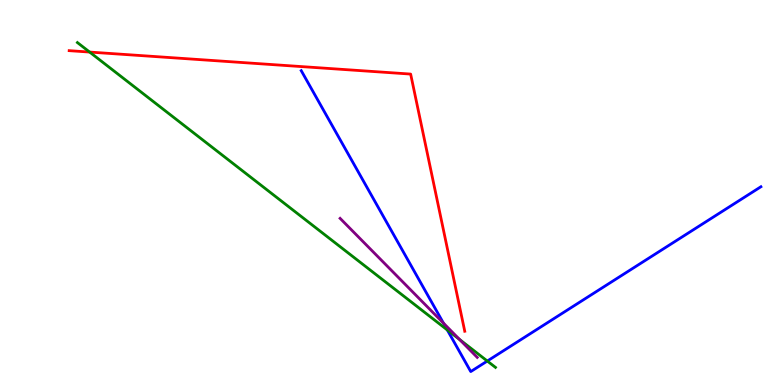[{'lines': ['blue', 'red'], 'intersections': []}, {'lines': ['green', 'red'], 'intersections': [{'x': 1.16, 'y': 8.65}]}, {'lines': ['purple', 'red'], 'intersections': []}, {'lines': ['blue', 'green'], 'intersections': [{'x': 5.77, 'y': 1.43}, {'x': 6.29, 'y': 0.622}]}, {'lines': ['blue', 'purple'], 'intersections': [{'x': 5.72, 'y': 1.61}]}, {'lines': ['green', 'purple'], 'intersections': [{'x': 5.93, 'y': 1.18}]}]